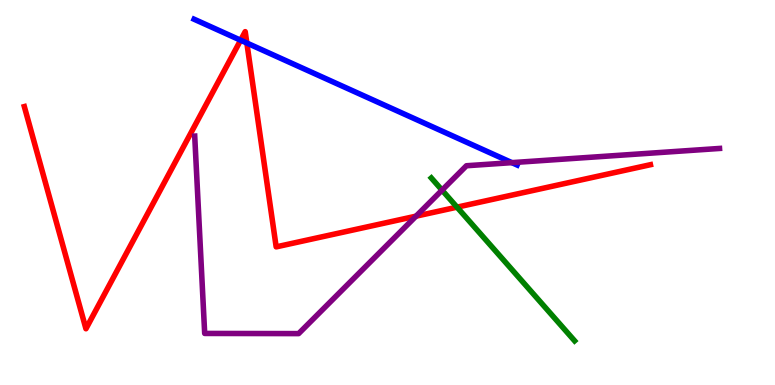[{'lines': ['blue', 'red'], 'intersections': [{'x': 3.1, 'y': 8.96}, {'x': 3.19, 'y': 8.88}]}, {'lines': ['green', 'red'], 'intersections': [{'x': 5.9, 'y': 4.62}]}, {'lines': ['purple', 'red'], 'intersections': [{'x': 5.37, 'y': 4.39}]}, {'lines': ['blue', 'green'], 'intersections': []}, {'lines': ['blue', 'purple'], 'intersections': [{'x': 6.6, 'y': 5.78}]}, {'lines': ['green', 'purple'], 'intersections': [{'x': 5.7, 'y': 5.06}]}]